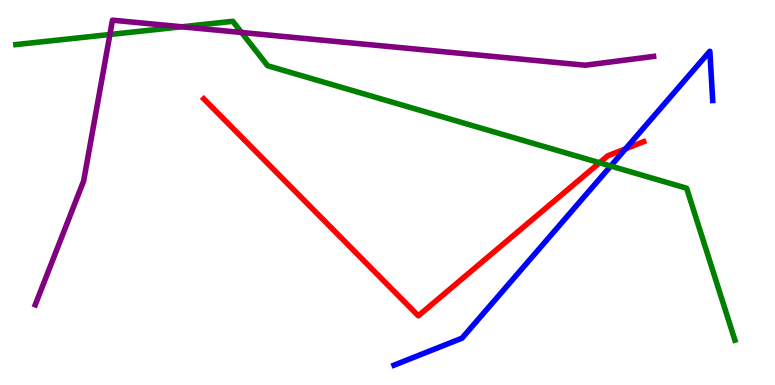[{'lines': ['blue', 'red'], 'intersections': [{'x': 8.07, 'y': 6.13}]}, {'lines': ['green', 'red'], 'intersections': [{'x': 7.74, 'y': 5.77}]}, {'lines': ['purple', 'red'], 'intersections': []}, {'lines': ['blue', 'green'], 'intersections': [{'x': 7.88, 'y': 5.69}]}, {'lines': ['blue', 'purple'], 'intersections': []}, {'lines': ['green', 'purple'], 'intersections': [{'x': 1.42, 'y': 9.1}, {'x': 2.35, 'y': 9.3}, {'x': 3.12, 'y': 9.16}]}]